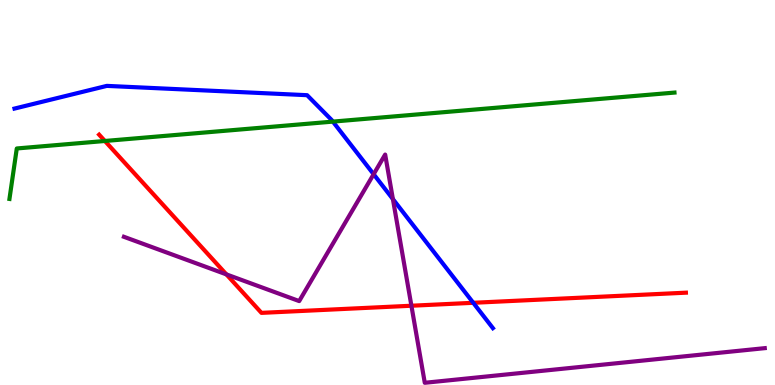[{'lines': ['blue', 'red'], 'intersections': [{'x': 6.11, 'y': 2.14}]}, {'lines': ['green', 'red'], 'intersections': [{'x': 1.35, 'y': 6.34}]}, {'lines': ['purple', 'red'], 'intersections': [{'x': 2.92, 'y': 2.87}, {'x': 5.31, 'y': 2.06}]}, {'lines': ['blue', 'green'], 'intersections': [{'x': 4.3, 'y': 6.84}]}, {'lines': ['blue', 'purple'], 'intersections': [{'x': 4.82, 'y': 5.47}, {'x': 5.07, 'y': 4.83}]}, {'lines': ['green', 'purple'], 'intersections': []}]